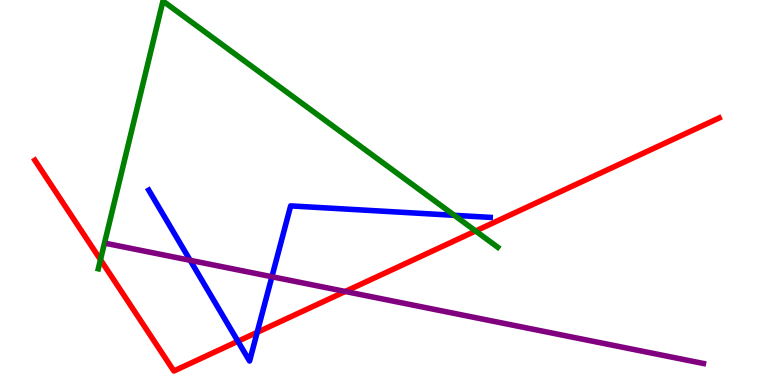[{'lines': ['blue', 'red'], 'intersections': [{'x': 3.07, 'y': 1.14}, {'x': 3.32, 'y': 1.37}]}, {'lines': ['green', 'red'], 'intersections': [{'x': 1.3, 'y': 3.25}, {'x': 6.14, 'y': 4.0}]}, {'lines': ['purple', 'red'], 'intersections': [{'x': 4.45, 'y': 2.43}]}, {'lines': ['blue', 'green'], 'intersections': [{'x': 5.86, 'y': 4.41}]}, {'lines': ['blue', 'purple'], 'intersections': [{'x': 2.45, 'y': 3.24}, {'x': 3.51, 'y': 2.81}]}, {'lines': ['green', 'purple'], 'intersections': []}]